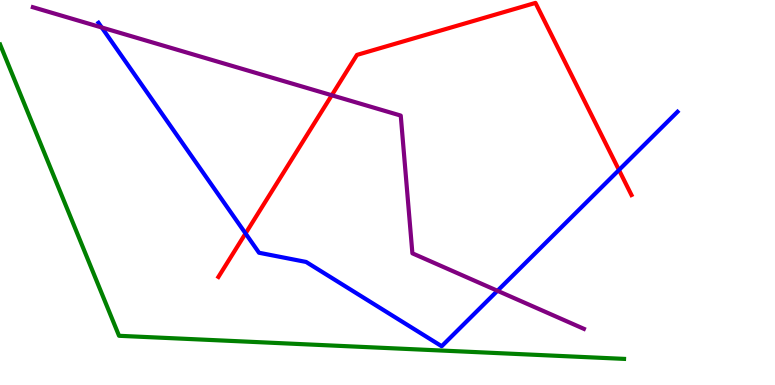[{'lines': ['blue', 'red'], 'intersections': [{'x': 3.17, 'y': 3.94}, {'x': 7.99, 'y': 5.58}]}, {'lines': ['green', 'red'], 'intersections': []}, {'lines': ['purple', 'red'], 'intersections': [{'x': 4.28, 'y': 7.53}]}, {'lines': ['blue', 'green'], 'intersections': []}, {'lines': ['blue', 'purple'], 'intersections': [{'x': 1.31, 'y': 9.29}, {'x': 6.42, 'y': 2.45}]}, {'lines': ['green', 'purple'], 'intersections': []}]